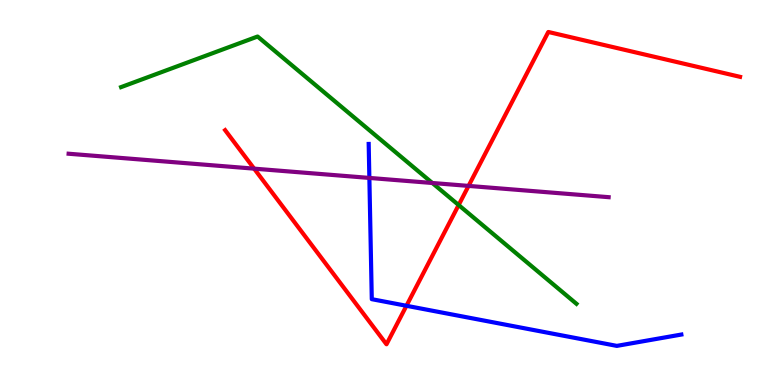[{'lines': ['blue', 'red'], 'intersections': [{'x': 5.24, 'y': 2.06}]}, {'lines': ['green', 'red'], 'intersections': [{'x': 5.92, 'y': 4.67}]}, {'lines': ['purple', 'red'], 'intersections': [{'x': 3.28, 'y': 5.62}, {'x': 6.05, 'y': 5.17}]}, {'lines': ['blue', 'green'], 'intersections': []}, {'lines': ['blue', 'purple'], 'intersections': [{'x': 4.77, 'y': 5.38}]}, {'lines': ['green', 'purple'], 'intersections': [{'x': 5.58, 'y': 5.25}]}]